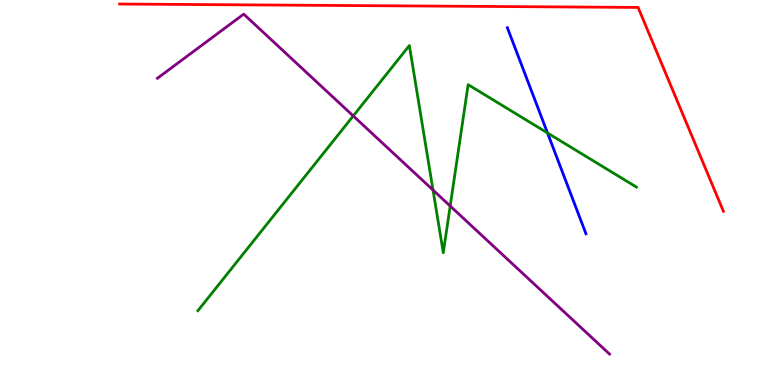[{'lines': ['blue', 'red'], 'intersections': []}, {'lines': ['green', 'red'], 'intersections': []}, {'lines': ['purple', 'red'], 'intersections': []}, {'lines': ['blue', 'green'], 'intersections': [{'x': 7.06, 'y': 6.55}]}, {'lines': ['blue', 'purple'], 'intersections': []}, {'lines': ['green', 'purple'], 'intersections': [{'x': 4.56, 'y': 6.99}, {'x': 5.59, 'y': 5.06}, {'x': 5.81, 'y': 4.65}]}]